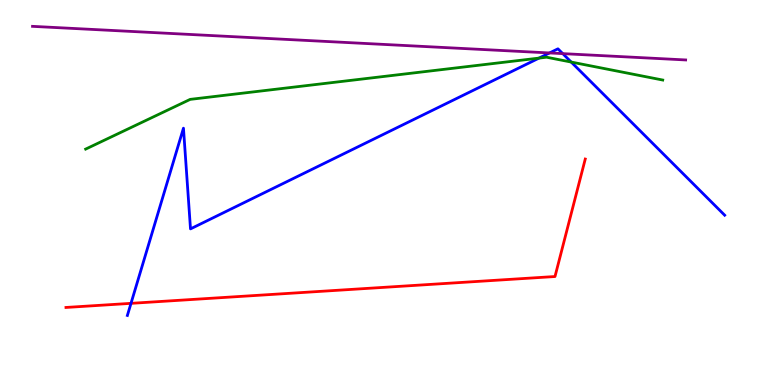[{'lines': ['blue', 'red'], 'intersections': [{'x': 1.69, 'y': 2.12}]}, {'lines': ['green', 'red'], 'intersections': []}, {'lines': ['purple', 'red'], 'intersections': []}, {'lines': ['blue', 'green'], 'intersections': [{'x': 6.95, 'y': 8.49}, {'x': 7.37, 'y': 8.39}]}, {'lines': ['blue', 'purple'], 'intersections': [{'x': 7.09, 'y': 8.62}, {'x': 7.26, 'y': 8.61}]}, {'lines': ['green', 'purple'], 'intersections': []}]